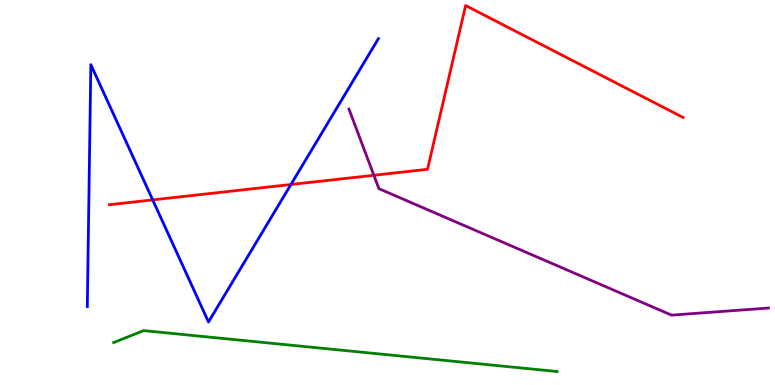[{'lines': ['blue', 'red'], 'intersections': [{'x': 1.97, 'y': 4.81}, {'x': 3.75, 'y': 5.21}]}, {'lines': ['green', 'red'], 'intersections': []}, {'lines': ['purple', 'red'], 'intersections': [{'x': 4.82, 'y': 5.45}]}, {'lines': ['blue', 'green'], 'intersections': []}, {'lines': ['blue', 'purple'], 'intersections': []}, {'lines': ['green', 'purple'], 'intersections': []}]